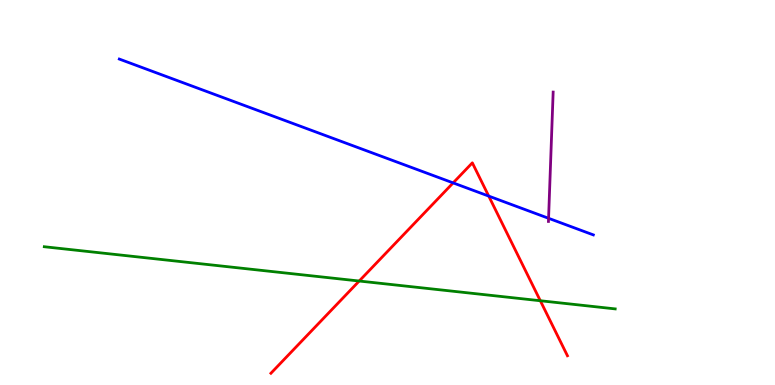[{'lines': ['blue', 'red'], 'intersections': [{'x': 5.85, 'y': 5.25}, {'x': 6.31, 'y': 4.91}]}, {'lines': ['green', 'red'], 'intersections': [{'x': 4.63, 'y': 2.7}, {'x': 6.97, 'y': 2.19}]}, {'lines': ['purple', 'red'], 'intersections': []}, {'lines': ['blue', 'green'], 'intersections': []}, {'lines': ['blue', 'purple'], 'intersections': [{'x': 7.08, 'y': 4.33}]}, {'lines': ['green', 'purple'], 'intersections': []}]